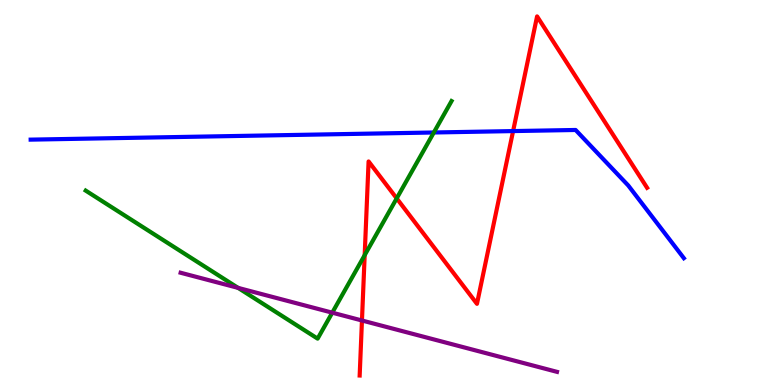[{'lines': ['blue', 'red'], 'intersections': [{'x': 6.62, 'y': 6.6}]}, {'lines': ['green', 'red'], 'intersections': [{'x': 4.71, 'y': 3.37}, {'x': 5.12, 'y': 4.85}]}, {'lines': ['purple', 'red'], 'intersections': [{'x': 4.67, 'y': 1.68}]}, {'lines': ['blue', 'green'], 'intersections': [{'x': 5.6, 'y': 6.56}]}, {'lines': ['blue', 'purple'], 'intersections': []}, {'lines': ['green', 'purple'], 'intersections': [{'x': 3.07, 'y': 2.52}, {'x': 4.29, 'y': 1.88}]}]